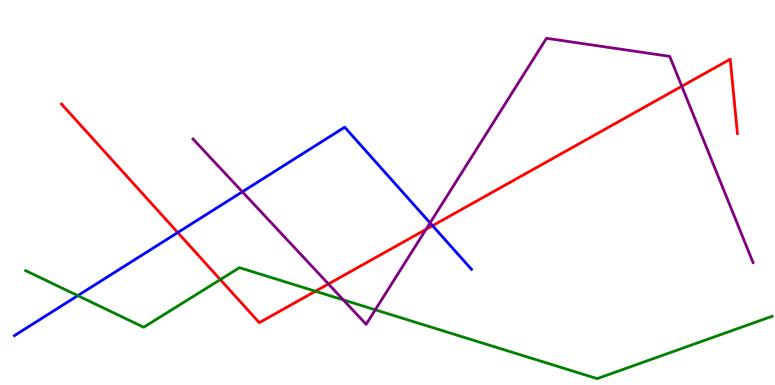[{'lines': ['blue', 'red'], 'intersections': [{'x': 2.29, 'y': 3.96}, {'x': 5.58, 'y': 4.14}]}, {'lines': ['green', 'red'], 'intersections': [{'x': 2.84, 'y': 2.74}, {'x': 4.07, 'y': 2.44}]}, {'lines': ['purple', 'red'], 'intersections': [{'x': 4.24, 'y': 2.62}, {'x': 5.5, 'y': 4.04}, {'x': 8.8, 'y': 7.76}]}, {'lines': ['blue', 'green'], 'intersections': [{'x': 1.0, 'y': 2.32}]}, {'lines': ['blue', 'purple'], 'intersections': [{'x': 3.13, 'y': 5.02}, {'x': 5.55, 'y': 4.21}]}, {'lines': ['green', 'purple'], 'intersections': [{'x': 4.43, 'y': 2.21}, {'x': 4.84, 'y': 1.95}]}]